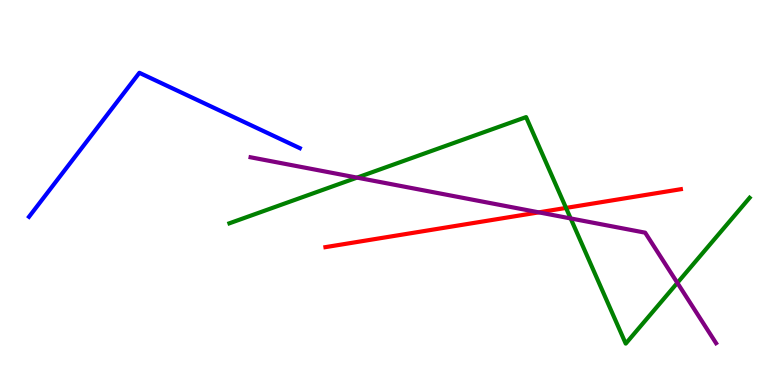[{'lines': ['blue', 'red'], 'intersections': []}, {'lines': ['green', 'red'], 'intersections': [{'x': 7.3, 'y': 4.6}]}, {'lines': ['purple', 'red'], 'intersections': [{'x': 6.95, 'y': 4.48}]}, {'lines': ['blue', 'green'], 'intersections': []}, {'lines': ['blue', 'purple'], 'intersections': []}, {'lines': ['green', 'purple'], 'intersections': [{'x': 4.61, 'y': 5.39}, {'x': 7.36, 'y': 4.33}, {'x': 8.74, 'y': 2.65}]}]